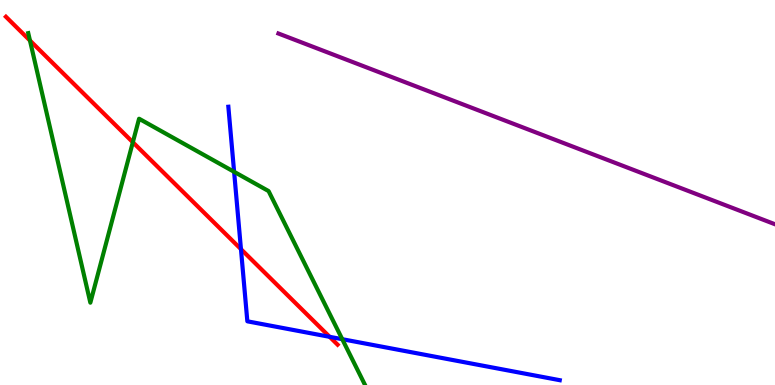[{'lines': ['blue', 'red'], 'intersections': [{'x': 3.11, 'y': 3.53}, {'x': 4.25, 'y': 1.25}]}, {'lines': ['green', 'red'], 'intersections': [{'x': 0.387, 'y': 8.95}, {'x': 1.71, 'y': 6.31}]}, {'lines': ['purple', 'red'], 'intersections': []}, {'lines': ['blue', 'green'], 'intersections': [{'x': 3.02, 'y': 5.54}, {'x': 4.42, 'y': 1.19}]}, {'lines': ['blue', 'purple'], 'intersections': []}, {'lines': ['green', 'purple'], 'intersections': []}]